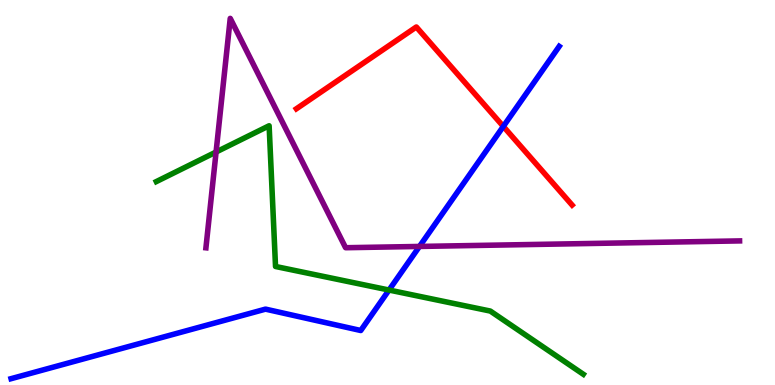[{'lines': ['blue', 'red'], 'intersections': [{'x': 6.49, 'y': 6.72}]}, {'lines': ['green', 'red'], 'intersections': []}, {'lines': ['purple', 'red'], 'intersections': []}, {'lines': ['blue', 'green'], 'intersections': [{'x': 5.02, 'y': 2.47}]}, {'lines': ['blue', 'purple'], 'intersections': [{'x': 5.41, 'y': 3.6}]}, {'lines': ['green', 'purple'], 'intersections': [{'x': 2.79, 'y': 6.05}]}]